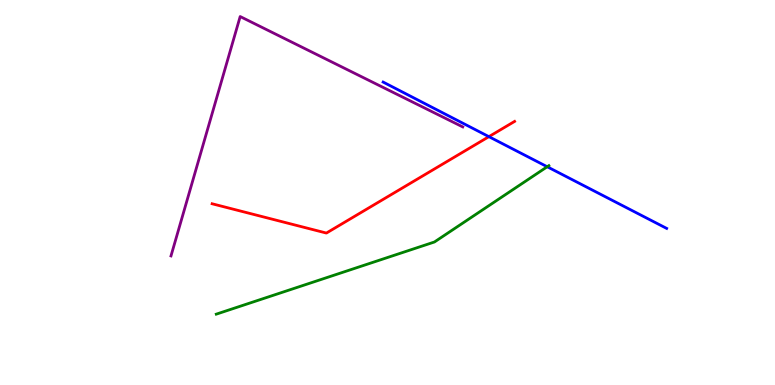[{'lines': ['blue', 'red'], 'intersections': [{'x': 6.31, 'y': 6.45}]}, {'lines': ['green', 'red'], 'intersections': []}, {'lines': ['purple', 'red'], 'intersections': []}, {'lines': ['blue', 'green'], 'intersections': [{'x': 7.06, 'y': 5.67}]}, {'lines': ['blue', 'purple'], 'intersections': []}, {'lines': ['green', 'purple'], 'intersections': []}]